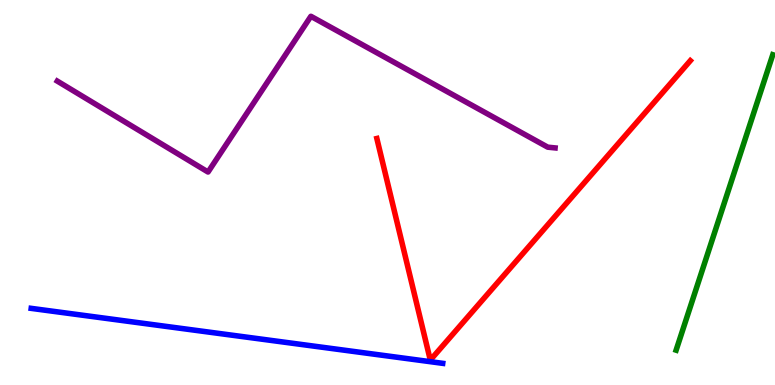[{'lines': ['blue', 'red'], 'intersections': []}, {'lines': ['green', 'red'], 'intersections': []}, {'lines': ['purple', 'red'], 'intersections': []}, {'lines': ['blue', 'green'], 'intersections': []}, {'lines': ['blue', 'purple'], 'intersections': []}, {'lines': ['green', 'purple'], 'intersections': []}]